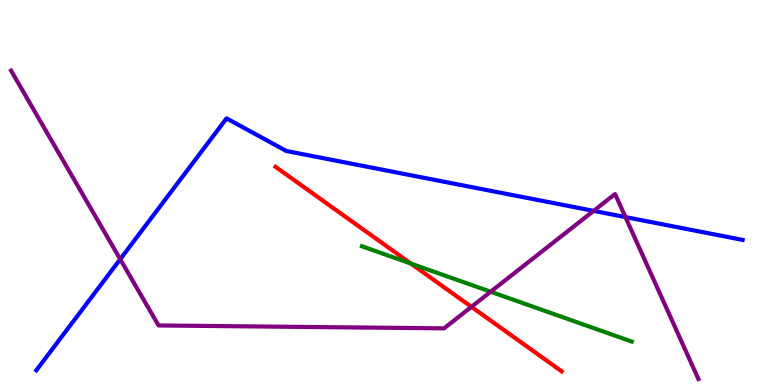[{'lines': ['blue', 'red'], 'intersections': []}, {'lines': ['green', 'red'], 'intersections': [{'x': 5.3, 'y': 3.15}]}, {'lines': ['purple', 'red'], 'intersections': [{'x': 6.08, 'y': 2.03}]}, {'lines': ['blue', 'green'], 'intersections': []}, {'lines': ['blue', 'purple'], 'intersections': [{'x': 1.55, 'y': 3.27}, {'x': 7.66, 'y': 4.52}, {'x': 8.07, 'y': 4.36}]}, {'lines': ['green', 'purple'], 'intersections': [{'x': 6.33, 'y': 2.42}]}]